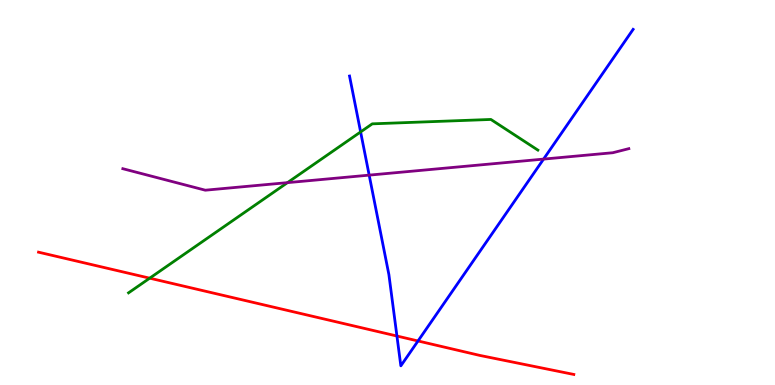[{'lines': ['blue', 'red'], 'intersections': [{'x': 5.12, 'y': 1.27}, {'x': 5.39, 'y': 1.14}]}, {'lines': ['green', 'red'], 'intersections': [{'x': 1.93, 'y': 2.77}]}, {'lines': ['purple', 'red'], 'intersections': []}, {'lines': ['blue', 'green'], 'intersections': [{'x': 4.65, 'y': 6.57}]}, {'lines': ['blue', 'purple'], 'intersections': [{'x': 4.76, 'y': 5.45}, {'x': 7.01, 'y': 5.87}]}, {'lines': ['green', 'purple'], 'intersections': [{'x': 3.71, 'y': 5.26}]}]